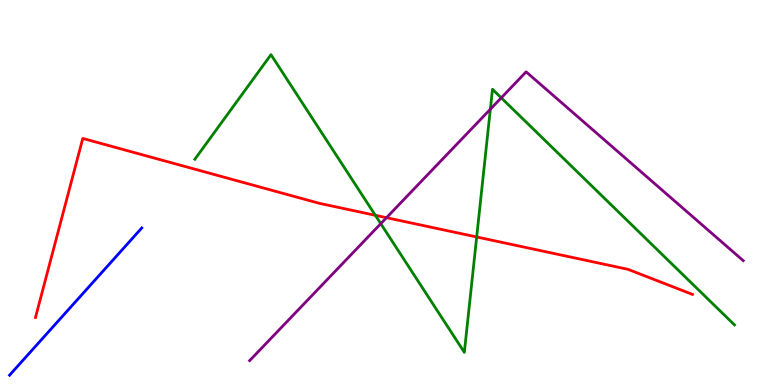[{'lines': ['blue', 'red'], 'intersections': []}, {'lines': ['green', 'red'], 'intersections': [{'x': 4.84, 'y': 4.41}, {'x': 6.15, 'y': 3.84}]}, {'lines': ['purple', 'red'], 'intersections': [{'x': 4.99, 'y': 4.35}]}, {'lines': ['blue', 'green'], 'intersections': []}, {'lines': ['blue', 'purple'], 'intersections': []}, {'lines': ['green', 'purple'], 'intersections': [{'x': 4.91, 'y': 4.19}, {'x': 6.33, 'y': 7.16}, {'x': 6.47, 'y': 7.46}]}]